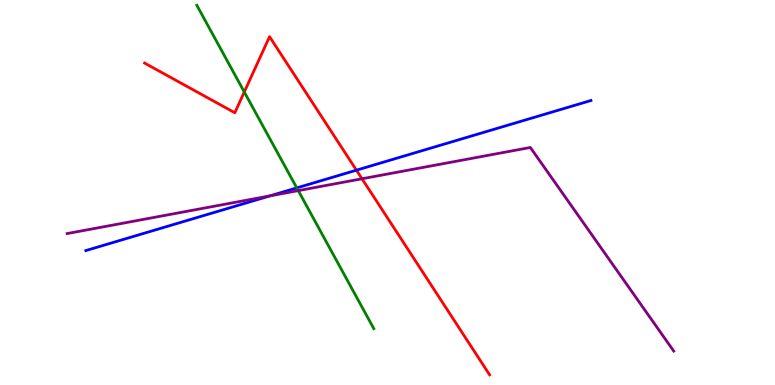[{'lines': ['blue', 'red'], 'intersections': [{'x': 4.6, 'y': 5.58}]}, {'lines': ['green', 'red'], 'intersections': [{'x': 3.15, 'y': 7.61}]}, {'lines': ['purple', 'red'], 'intersections': [{'x': 4.67, 'y': 5.36}]}, {'lines': ['blue', 'green'], 'intersections': [{'x': 3.83, 'y': 5.12}]}, {'lines': ['blue', 'purple'], 'intersections': [{'x': 3.48, 'y': 4.91}]}, {'lines': ['green', 'purple'], 'intersections': [{'x': 3.85, 'y': 5.05}]}]